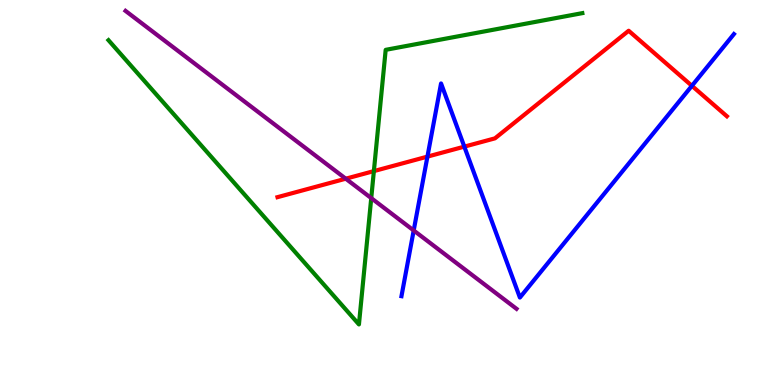[{'lines': ['blue', 'red'], 'intersections': [{'x': 5.52, 'y': 5.93}, {'x': 5.99, 'y': 6.19}, {'x': 8.93, 'y': 7.77}]}, {'lines': ['green', 'red'], 'intersections': [{'x': 4.82, 'y': 5.56}]}, {'lines': ['purple', 'red'], 'intersections': [{'x': 4.46, 'y': 5.36}]}, {'lines': ['blue', 'green'], 'intersections': []}, {'lines': ['blue', 'purple'], 'intersections': [{'x': 5.34, 'y': 4.01}]}, {'lines': ['green', 'purple'], 'intersections': [{'x': 4.79, 'y': 4.85}]}]